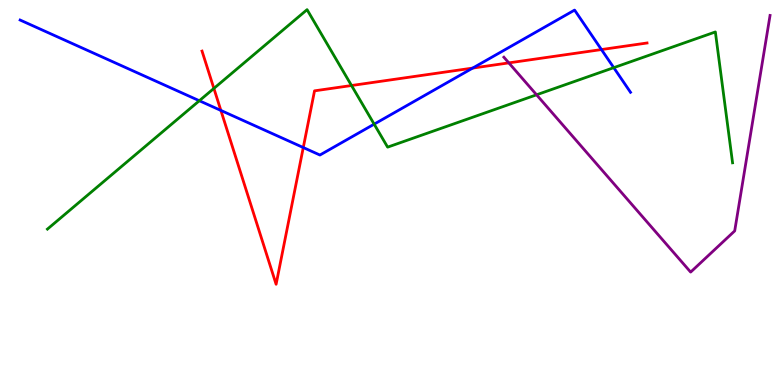[{'lines': ['blue', 'red'], 'intersections': [{'x': 2.85, 'y': 7.13}, {'x': 3.91, 'y': 6.17}, {'x': 6.1, 'y': 8.23}, {'x': 7.76, 'y': 8.71}]}, {'lines': ['green', 'red'], 'intersections': [{'x': 2.76, 'y': 7.7}, {'x': 4.54, 'y': 7.78}]}, {'lines': ['purple', 'red'], 'intersections': [{'x': 6.57, 'y': 8.37}]}, {'lines': ['blue', 'green'], 'intersections': [{'x': 2.57, 'y': 7.38}, {'x': 4.83, 'y': 6.77}, {'x': 7.92, 'y': 8.24}]}, {'lines': ['blue', 'purple'], 'intersections': []}, {'lines': ['green', 'purple'], 'intersections': [{'x': 6.92, 'y': 7.54}]}]